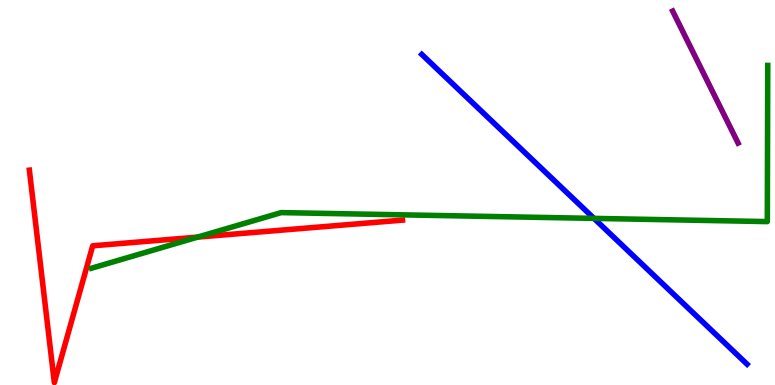[{'lines': ['blue', 'red'], 'intersections': []}, {'lines': ['green', 'red'], 'intersections': [{'x': 2.55, 'y': 3.84}]}, {'lines': ['purple', 'red'], 'intersections': []}, {'lines': ['blue', 'green'], 'intersections': [{'x': 7.66, 'y': 4.33}]}, {'lines': ['blue', 'purple'], 'intersections': []}, {'lines': ['green', 'purple'], 'intersections': []}]